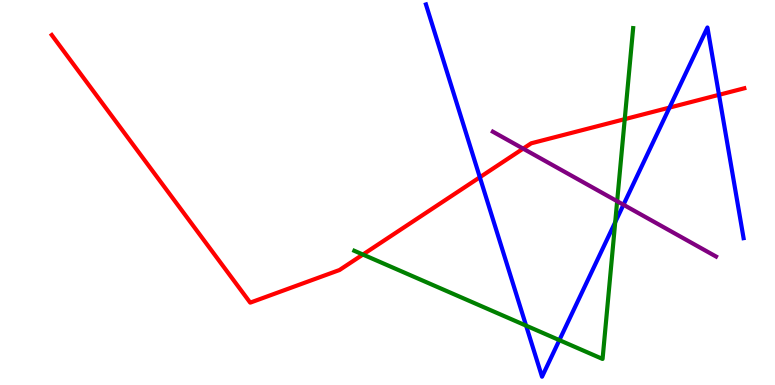[{'lines': ['blue', 'red'], 'intersections': [{'x': 6.19, 'y': 5.4}, {'x': 8.64, 'y': 7.21}, {'x': 9.28, 'y': 7.54}]}, {'lines': ['green', 'red'], 'intersections': [{'x': 4.68, 'y': 3.39}, {'x': 8.06, 'y': 6.91}]}, {'lines': ['purple', 'red'], 'intersections': [{'x': 6.75, 'y': 6.14}]}, {'lines': ['blue', 'green'], 'intersections': [{'x': 6.79, 'y': 1.54}, {'x': 7.22, 'y': 1.17}, {'x': 7.94, 'y': 4.23}]}, {'lines': ['blue', 'purple'], 'intersections': [{'x': 8.04, 'y': 4.68}]}, {'lines': ['green', 'purple'], 'intersections': [{'x': 7.96, 'y': 4.77}]}]